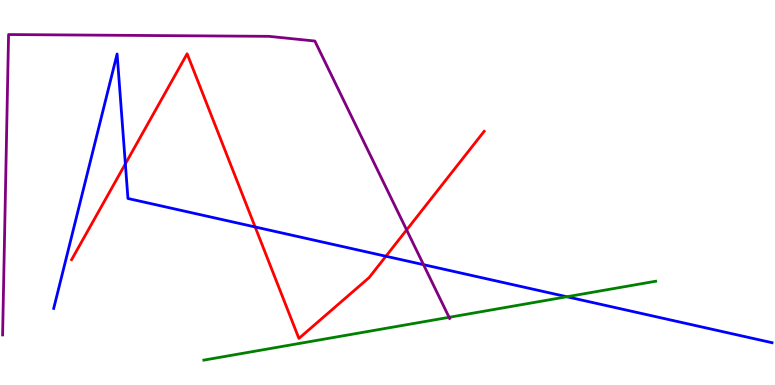[{'lines': ['blue', 'red'], 'intersections': [{'x': 1.62, 'y': 5.74}, {'x': 3.29, 'y': 4.1}, {'x': 4.98, 'y': 3.34}]}, {'lines': ['green', 'red'], 'intersections': []}, {'lines': ['purple', 'red'], 'intersections': [{'x': 5.25, 'y': 4.03}]}, {'lines': ['blue', 'green'], 'intersections': [{'x': 7.31, 'y': 2.29}]}, {'lines': ['blue', 'purple'], 'intersections': [{'x': 5.46, 'y': 3.13}]}, {'lines': ['green', 'purple'], 'intersections': [{'x': 5.79, 'y': 1.76}]}]